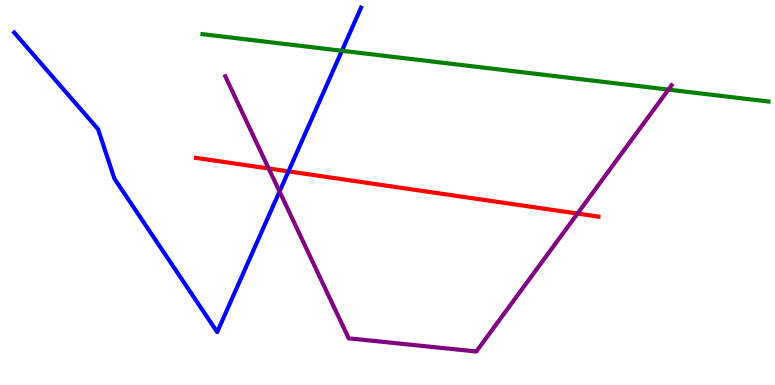[{'lines': ['blue', 'red'], 'intersections': [{'x': 3.72, 'y': 5.55}]}, {'lines': ['green', 'red'], 'intersections': []}, {'lines': ['purple', 'red'], 'intersections': [{'x': 3.47, 'y': 5.62}, {'x': 7.45, 'y': 4.45}]}, {'lines': ['blue', 'green'], 'intersections': [{'x': 4.41, 'y': 8.68}]}, {'lines': ['blue', 'purple'], 'intersections': [{'x': 3.61, 'y': 5.03}]}, {'lines': ['green', 'purple'], 'intersections': [{'x': 8.62, 'y': 7.67}]}]